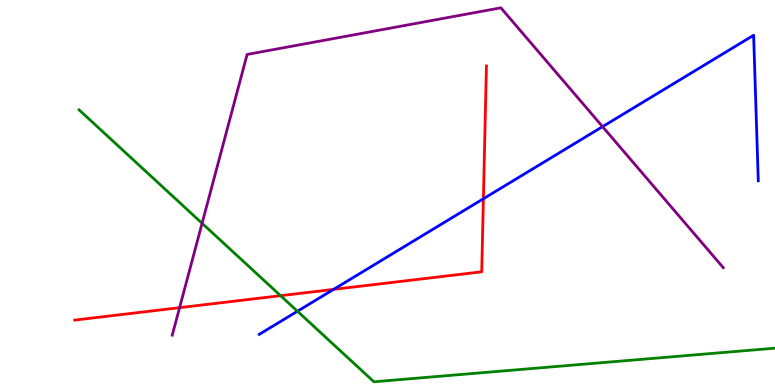[{'lines': ['blue', 'red'], 'intersections': [{'x': 4.3, 'y': 2.48}, {'x': 6.24, 'y': 4.84}]}, {'lines': ['green', 'red'], 'intersections': [{'x': 3.62, 'y': 2.32}]}, {'lines': ['purple', 'red'], 'intersections': [{'x': 2.32, 'y': 2.01}]}, {'lines': ['blue', 'green'], 'intersections': [{'x': 3.84, 'y': 1.92}]}, {'lines': ['blue', 'purple'], 'intersections': [{'x': 7.78, 'y': 6.71}]}, {'lines': ['green', 'purple'], 'intersections': [{'x': 2.61, 'y': 4.2}]}]